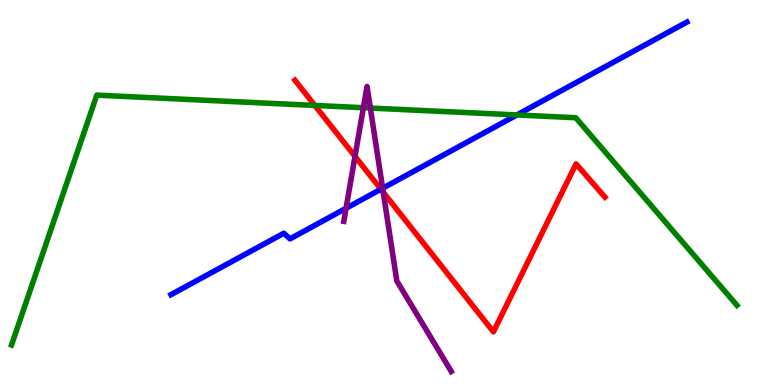[{'lines': ['blue', 'red'], 'intersections': [{'x': 4.91, 'y': 5.08}]}, {'lines': ['green', 'red'], 'intersections': [{'x': 4.06, 'y': 7.26}]}, {'lines': ['purple', 'red'], 'intersections': [{'x': 4.58, 'y': 5.94}, {'x': 4.94, 'y': 5.01}]}, {'lines': ['blue', 'green'], 'intersections': [{'x': 6.67, 'y': 7.01}]}, {'lines': ['blue', 'purple'], 'intersections': [{'x': 4.47, 'y': 4.59}, {'x': 4.94, 'y': 5.11}]}, {'lines': ['green', 'purple'], 'intersections': [{'x': 4.69, 'y': 7.2}, {'x': 4.78, 'y': 7.19}]}]